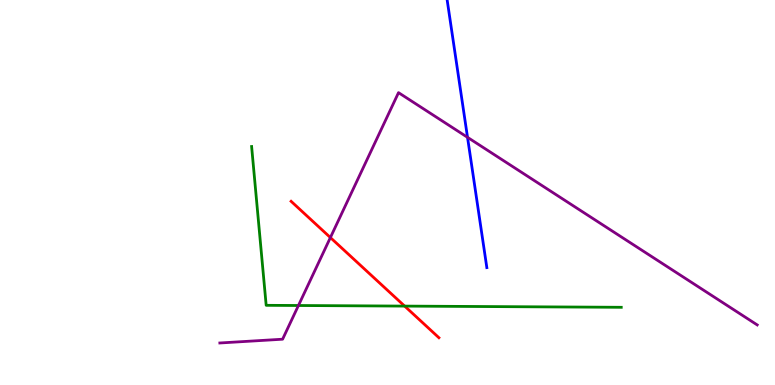[{'lines': ['blue', 'red'], 'intersections': []}, {'lines': ['green', 'red'], 'intersections': [{'x': 5.22, 'y': 2.05}]}, {'lines': ['purple', 'red'], 'intersections': [{'x': 4.26, 'y': 3.83}]}, {'lines': ['blue', 'green'], 'intersections': []}, {'lines': ['blue', 'purple'], 'intersections': [{'x': 6.03, 'y': 6.43}]}, {'lines': ['green', 'purple'], 'intersections': [{'x': 3.85, 'y': 2.06}]}]